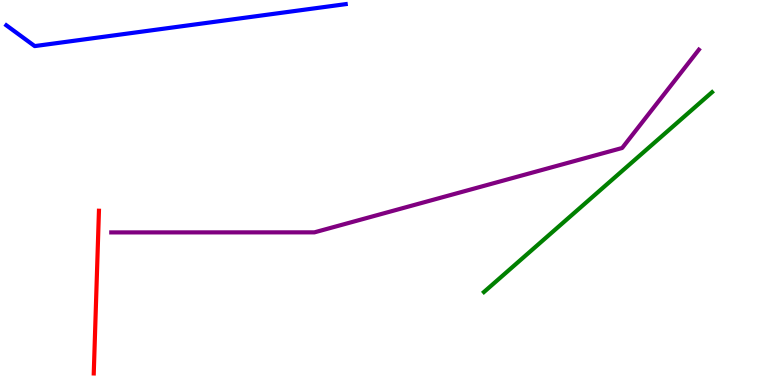[{'lines': ['blue', 'red'], 'intersections': []}, {'lines': ['green', 'red'], 'intersections': []}, {'lines': ['purple', 'red'], 'intersections': []}, {'lines': ['blue', 'green'], 'intersections': []}, {'lines': ['blue', 'purple'], 'intersections': []}, {'lines': ['green', 'purple'], 'intersections': []}]